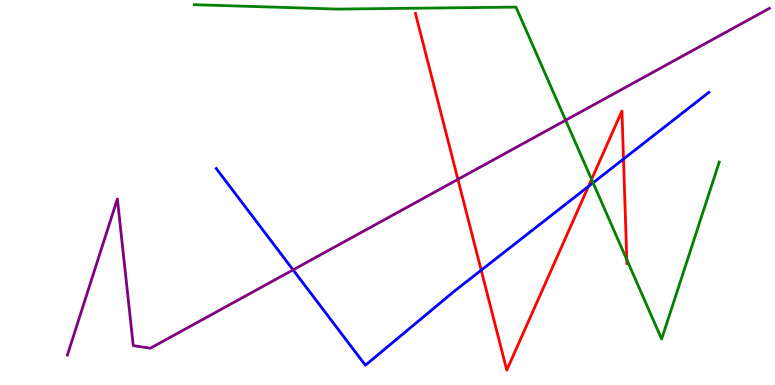[{'lines': ['blue', 'red'], 'intersections': [{'x': 6.21, 'y': 2.98}, {'x': 7.59, 'y': 5.16}, {'x': 8.05, 'y': 5.87}]}, {'lines': ['green', 'red'], 'intersections': [{'x': 7.63, 'y': 5.34}, {'x': 8.09, 'y': 3.26}]}, {'lines': ['purple', 'red'], 'intersections': [{'x': 5.91, 'y': 5.34}]}, {'lines': ['blue', 'green'], 'intersections': [{'x': 7.65, 'y': 5.25}]}, {'lines': ['blue', 'purple'], 'intersections': [{'x': 3.78, 'y': 2.99}]}, {'lines': ['green', 'purple'], 'intersections': [{'x': 7.3, 'y': 6.88}]}]